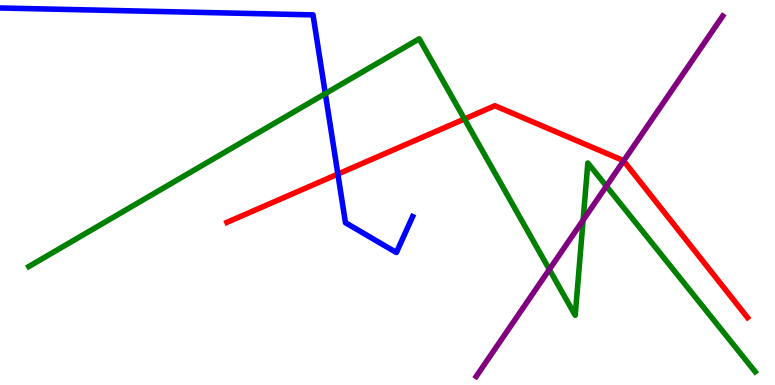[{'lines': ['blue', 'red'], 'intersections': [{'x': 4.36, 'y': 5.48}]}, {'lines': ['green', 'red'], 'intersections': [{'x': 5.99, 'y': 6.91}]}, {'lines': ['purple', 'red'], 'intersections': [{'x': 8.05, 'y': 5.82}]}, {'lines': ['blue', 'green'], 'intersections': [{'x': 4.2, 'y': 7.57}]}, {'lines': ['blue', 'purple'], 'intersections': []}, {'lines': ['green', 'purple'], 'intersections': [{'x': 7.09, 'y': 3.0}, {'x': 7.52, 'y': 4.28}, {'x': 7.82, 'y': 5.17}]}]